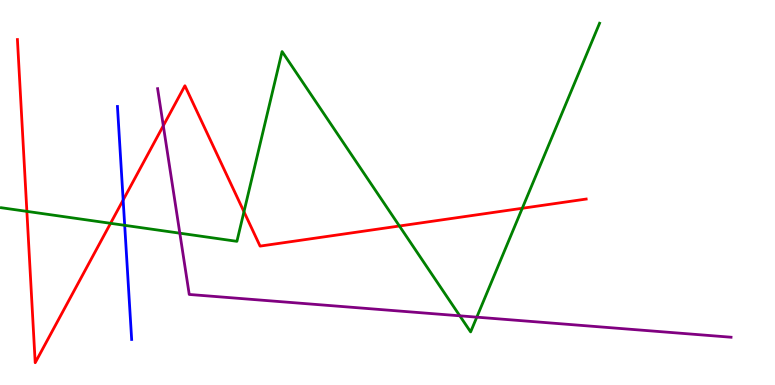[{'lines': ['blue', 'red'], 'intersections': [{'x': 1.59, 'y': 4.8}]}, {'lines': ['green', 'red'], 'intersections': [{'x': 0.347, 'y': 4.51}, {'x': 1.43, 'y': 4.2}, {'x': 3.15, 'y': 4.5}, {'x': 5.15, 'y': 4.13}, {'x': 6.74, 'y': 4.59}]}, {'lines': ['purple', 'red'], 'intersections': [{'x': 2.11, 'y': 6.73}]}, {'lines': ['blue', 'green'], 'intersections': [{'x': 1.61, 'y': 4.15}]}, {'lines': ['blue', 'purple'], 'intersections': []}, {'lines': ['green', 'purple'], 'intersections': [{'x': 2.32, 'y': 3.94}, {'x': 5.93, 'y': 1.8}, {'x': 6.15, 'y': 1.76}]}]